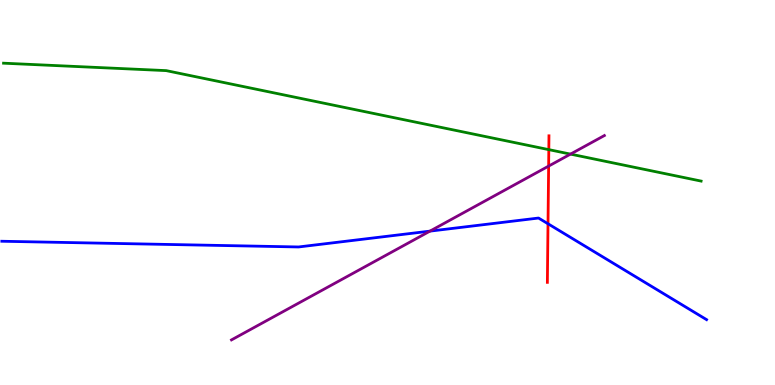[{'lines': ['blue', 'red'], 'intersections': [{'x': 7.07, 'y': 4.19}]}, {'lines': ['green', 'red'], 'intersections': [{'x': 7.08, 'y': 6.11}]}, {'lines': ['purple', 'red'], 'intersections': [{'x': 7.08, 'y': 5.69}]}, {'lines': ['blue', 'green'], 'intersections': []}, {'lines': ['blue', 'purple'], 'intersections': [{'x': 5.55, 'y': 4.0}]}, {'lines': ['green', 'purple'], 'intersections': [{'x': 7.36, 'y': 6.0}]}]